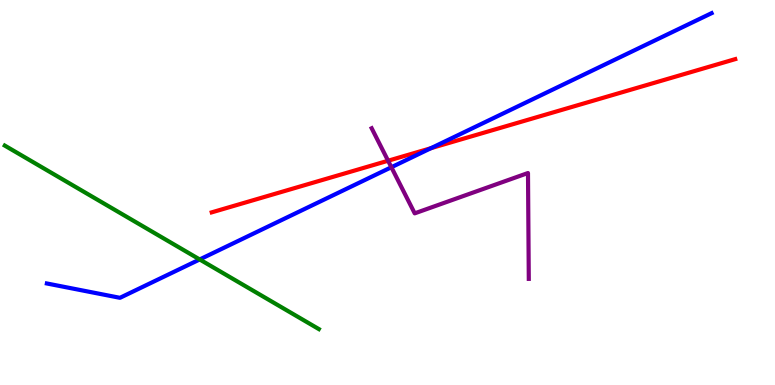[{'lines': ['blue', 'red'], 'intersections': [{'x': 5.56, 'y': 6.15}]}, {'lines': ['green', 'red'], 'intersections': []}, {'lines': ['purple', 'red'], 'intersections': [{'x': 5.01, 'y': 5.83}]}, {'lines': ['blue', 'green'], 'intersections': [{'x': 2.58, 'y': 3.26}]}, {'lines': ['blue', 'purple'], 'intersections': [{'x': 5.05, 'y': 5.66}]}, {'lines': ['green', 'purple'], 'intersections': []}]